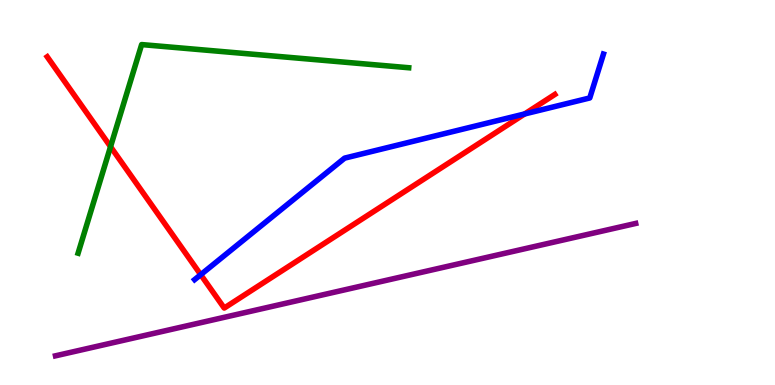[{'lines': ['blue', 'red'], 'intersections': [{'x': 2.59, 'y': 2.87}, {'x': 6.77, 'y': 7.04}]}, {'lines': ['green', 'red'], 'intersections': [{'x': 1.43, 'y': 6.19}]}, {'lines': ['purple', 'red'], 'intersections': []}, {'lines': ['blue', 'green'], 'intersections': []}, {'lines': ['blue', 'purple'], 'intersections': []}, {'lines': ['green', 'purple'], 'intersections': []}]